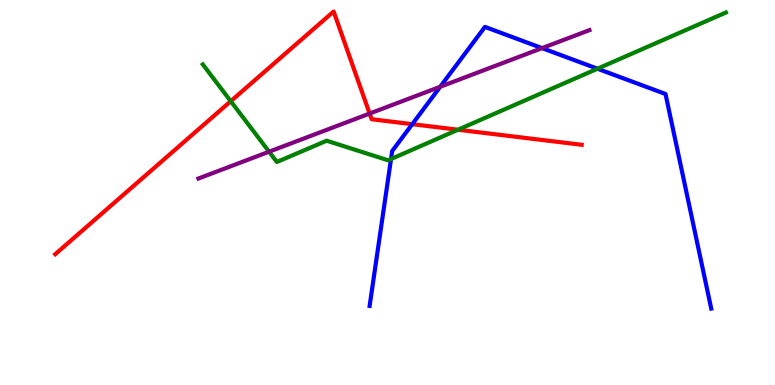[{'lines': ['blue', 'red'], 'intersections': [{'x': 5.32, 'y': 6.77}]}, {'lines': ['green', 'red'], 'intersections': [{'x': 2.98, 'y': 7.37}, {'x': 5.91, 'y': 6.63}]}, {'lines': ['purple', 'red'], 'intersections': [{'x': 4.77, 'y': 7.05}]}, {'lines': ['blue', 'green'], 'intersections': [{'x': 5.05, 'y': 5.87}, {'x': 7.71, 'y': 8.22}]}, {'lines': ['blue', 'purple'], 'intersections': [{'x': 5.68, 'y': 7.75}, {'x': 6.99, 'y': 8.75}]}, {'lines': ['green', 'purple'], 'intersections': [{'x': 3.47, 'y': 6.06}]}]